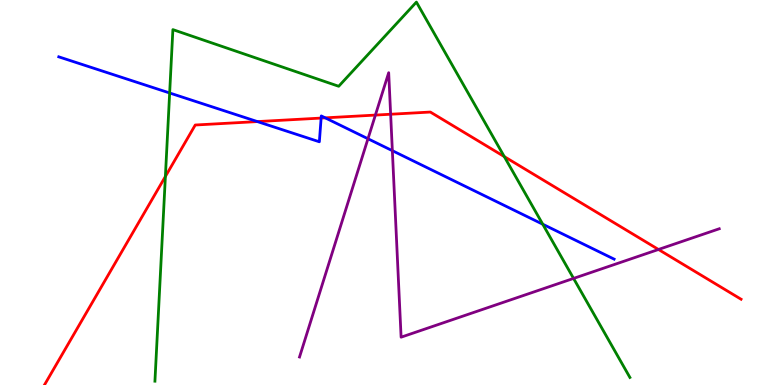[{'lines': ['blue', 'red'], 'intersections': [{'x': 3.32, 'y': 6.84}, {'x': 4.14, 'y': 6.93}, {'x': 4.2, 'y': 6.94}]}, {'lines': ['green', 'red'], 'intersections': [{'x': 2.13, 'y': 5.42}, {'x': 6.51, 'y': 5.93}]}, {'lines': ['purple', 'red'], 'intersections': [{'x': 4.84, 'y': 7.01}, {'x': 5.04, 'y': 7.03}, {'x': 8.5, 'y': 3.52}]}, {'lines': ['blue', 'green'], 'intersections': [{'x': 2.19, 'y': 7.58}, {'x': 7.0, 'y': 4.18}]}, {'lines': ['blue', 'purple'], 'intersections': [{'x': 4.75, 'y': 6.4}, {'x': 5.06, 'y': 6.09}]}, {'lines': ['green', 'purple'], 'intersections': [{'x': 7.4, 'y': 2.77}]}]